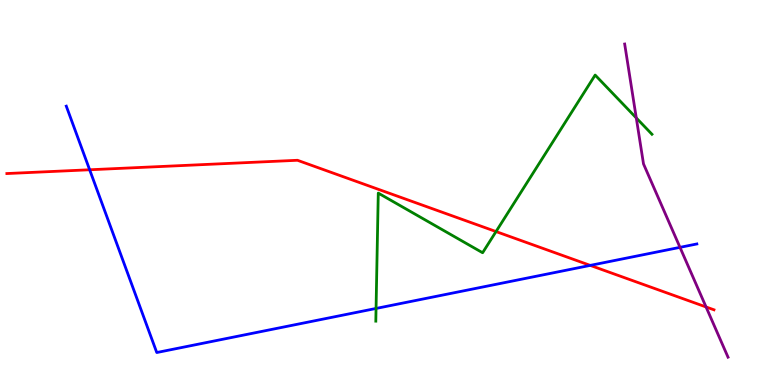[{'lines': ['blue', 'red'], 'intersections': [{'x': 1.16, 'y': 5.59}, {'x': 7.62, 'y': 3.11}]}, {'lines': ['green', 'red'], 'intersections': [{'x': 6.4, 'y': 3.99}]}, {'lines': ['purple', 'red'], 'intersections': [{'x': 9.11, 'y': 2.03}]}, {'lines': ['blue', 'green'], 'intersections': [{'x': 4.85, 'y': 1.99}]}, {'lines': ['blue', 'purple'], 'intersections': [{'x': 8.77, 'y': 3.58}]}, {'lines': ['green', 'purple'], 'intersections': [{'x': 8.21, 'y': 6.94}]}]